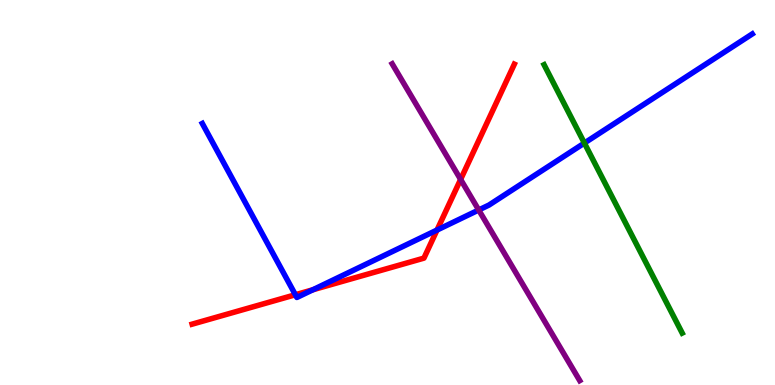[{'lines': ['blue', 'red'], 'intersections': [{'x': 3.81, 'y': 2.34}, {'x': 4.04, 'y': 2.47}, {'x': 5.64, 'y': 4.02}]}, {'lines': ['green', 'red'], 'intersections': []}, {'lines': ['purple', 'red'], 'intersections': [{'x': 5.94, 'y': 5.34}]}, {'lines': ['blue', 'green'], 'intersections': [{'x': 7.54, 'y': 6.28}]}, {'lines': ['blue', 'purple'], 'intersections': [{'x': 6.18, 'y': 4.55}]}, {'lines': ['green', 'purple'], 'intersections': []}]